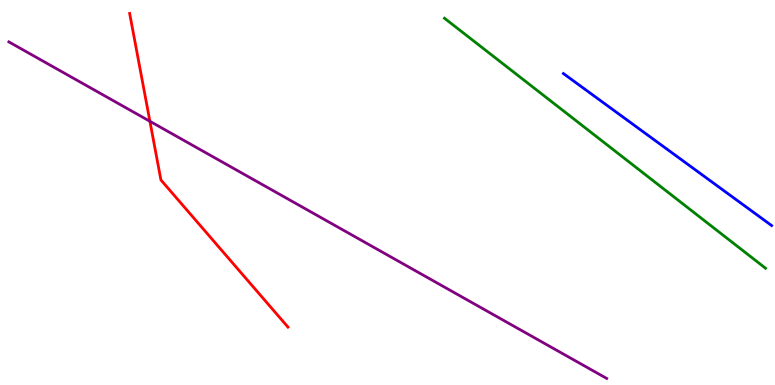[{'lines': ['blue', 'red'], 'intersections': []}, {'lines': ['green', 'red'], 'intersections': []}, {'lines': ['purple', 'red'], 'intersections': [{'x': 1.93, 'y': 6.85}]}, {'lines': ['blue', 'green'], 'intersections': []}, {'lines': ['blue', 'purple'], 'intersections': []}, {'lines': ['green', 'purple'], 'intersections': []}]